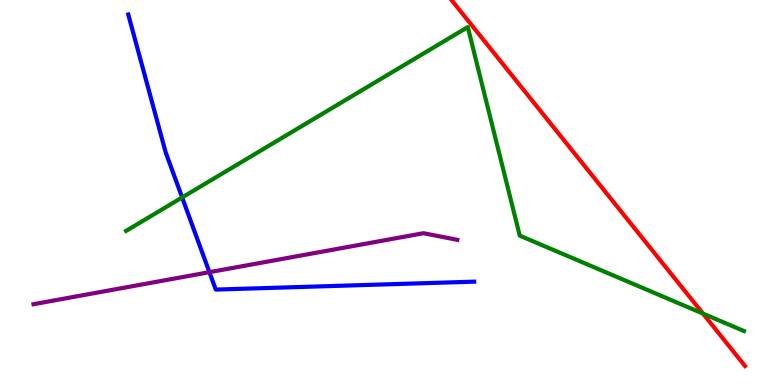[{'lines': ['blue', 'red'], 'intersections': []}, {'lines': ['green', 'red'], 'intersections': [{'x': 9.07, 'y': 1.85}]}, {'lines': ['purple', 'red'], 'intersections': []}, {'lines': ['blue', 'green'], 'intersections': [{'x': 2.35, 'y': 4.87}]}, {'lines': ['blue', 'purple'], 'intersections': [{'x': 2.7, 'y': 2.93}]}, {'lines': ['green', 'purple'], 'intersections': []}]